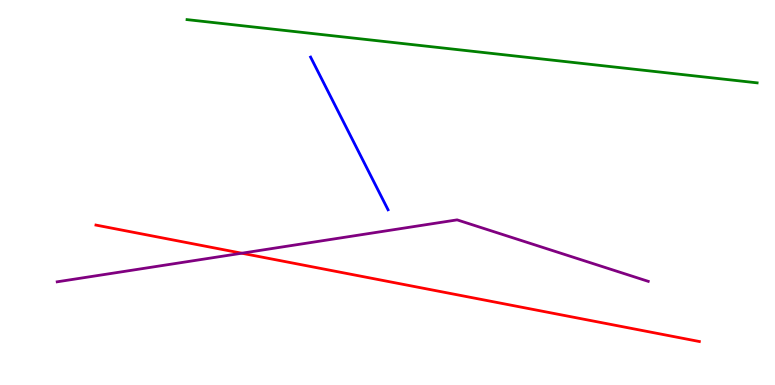[{'lines': ['blue', 'red'], 'intersections': []}, {'lines': ['green', 'red'], 'intersections': []}, {'lines': ['purple', 'red'], 'intersections': [{'x': 3.12, 'y': 3.42}]}, {'lines': ['blue', 'green'], 'intersections': []}, {'lines': ['blue', 'purple'], 'intersections': []}, {'lines': ['green', 'purple'], 'intersections': []}]